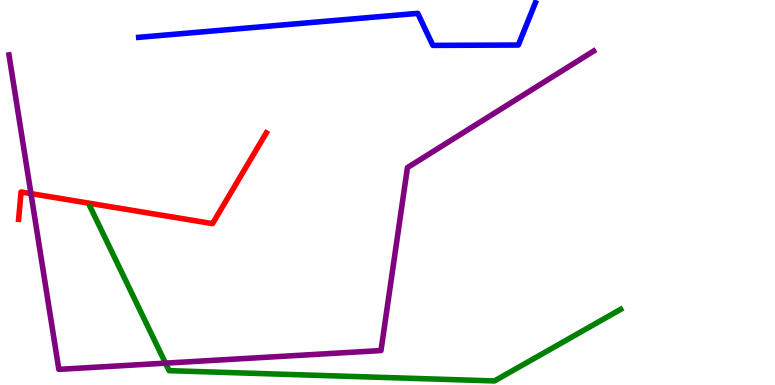[{'lines': ['blue', 'red'], 'intersections': []}, {'lines': ['green', 'red'], 'intersections': []}, {'lines': ['purple', 'red'], 'intersections': [{'x': 0.399, 'y': 4.97}]}, {'lines': ['blue', 'green'], 'intersections': []}, {'lines': ['blue', 'purple'], 'intersections': []}, {'lines': ['green', 'purple'], 'intersections': [{'x': 2.14, 'y': 0.568}]}]